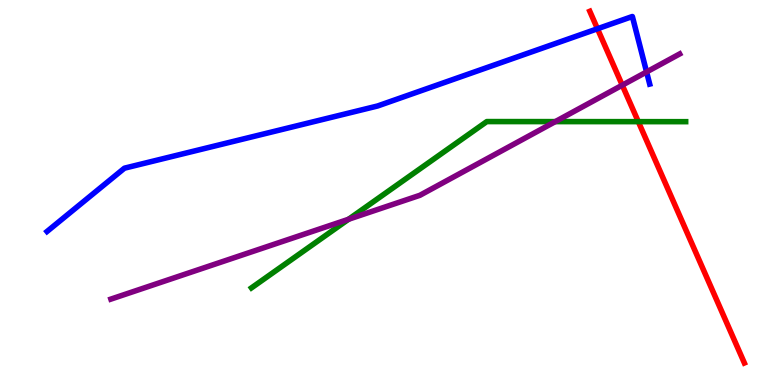[{'lines': ['blue', 'red'], 'intersections': [{'x': 7.71, 'y': 9.25}]}, {'lines': ['green', 'red'], 'intersections': [{'x': 8.24, 'y': 6.84}]}, {'lines': ['purple', 'red'], 'intersections': [{'x': 8.03, 'y': 7.79}]}, {'lines': ['blue', 'green'], 'intersections': []}, {'lines': ['blue', 'purple'], 'intersections': [{'x': 8.34, 'y': 8.13}]}, {'lines': ['green', 'purple'], 'intersections': [{'x': 4.5, 'y': 4.3}, {'x': 7.17, 'y': 6.84}]}]